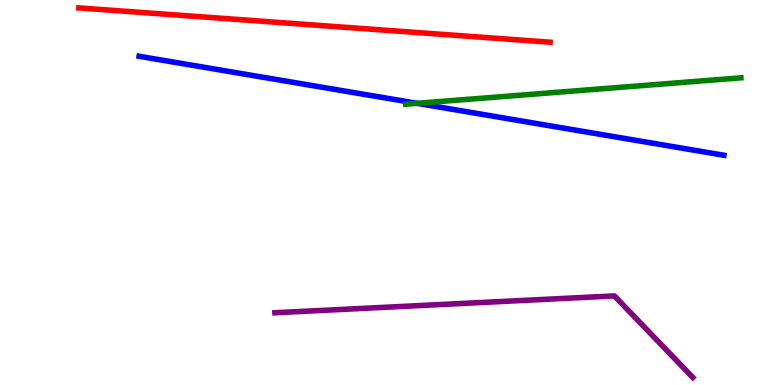[{'lines': ['blue', 'red'], 'intersections': []}, {'lines': ['green', 'red'], 'intersections': []}, {'lines': ['purple', 'red'], 'intersections': []}, {'lines': ['blue', 'green'], 'intersections': [{'x': 5.38, 'y': 7.32}]}, {'lines': ['blue', 'purple'], 'intersections': []}, {'lines': ['green', 'purple'], 'intersections': []}]